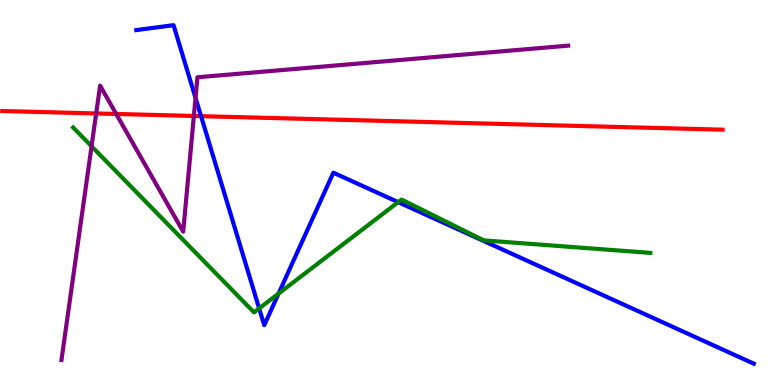[{'lines': ['blue', 'red'], 'intersections': [{'x': 2.59, 'y': 6.98}]}, {'lines': ['green', 'red'], 'intersections': []}, {'lines': ['purple', 'red'], 'intersections': [{'x': 1.24, 'y': 7.05}, {'x': 1.5, 'y': 7.04}, {'x': 2.5, 'y': 6.99}]}, {'lines': ['blue', 'green'], 'intersections': [{'x': 3.34, 'y': 1.99}, {'x': 3.59, 'y': 2.37}, {'x': 5.14, 'y': 4.75}]}, {'lines': ['blue', 'purple'], 'intersections': [{'x': 2.52, 'y': 7.46}]}, {'lines': ['green', 'purple'], 'intersections': [{'x': 1.18, 'y': 6.2}]}]